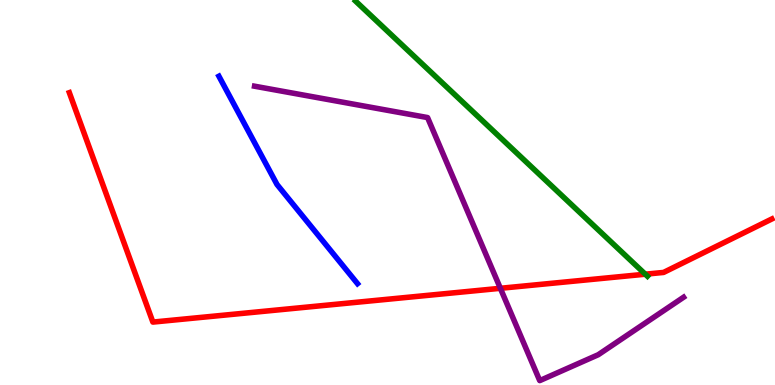[{'lines': ['blue', 'red'], 'intersections': []}, {'lines': ['green', 'red'], 'intersections': [{'x': 8.33, 'y': 2.88}]}, {'lines': ['purple', 'red'], 'intersections': [{'x': 6.46, 'y': 2.51}]}, {'lines': ['blue', 'green'], 'intersections': []}, {'lines': ['blue', 'purple'], 'intersections': []}, {'lines': ['green', 'purple'], 'intersections': []}]